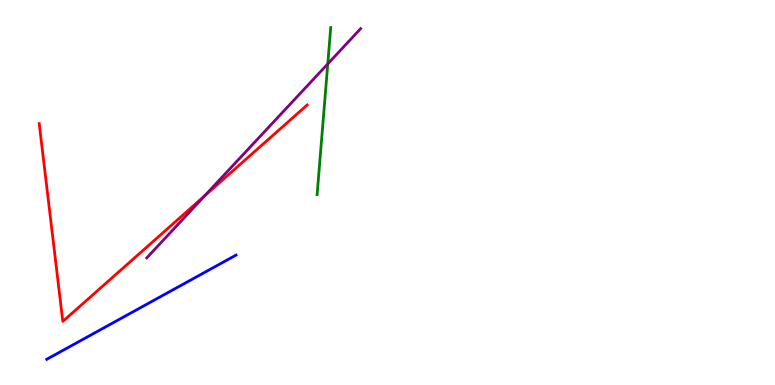[{'lines': ['blue', 'red'], 'intersections': []}, {'lines': ['green', 'red'], 'intersections': []}, {'lines': ['purple', 'red'], 'intersections': [{'x': 2.64, 'y': 4.92}]}, {'lines': ['blue', 'green'], 'intersections': []}, {'lines': ['blue', 'purple'], 'intersections': []}, {'lines': ['green', 'purple'], 'intersections': [{'x': 4.23, 'y': 8.34}]}]